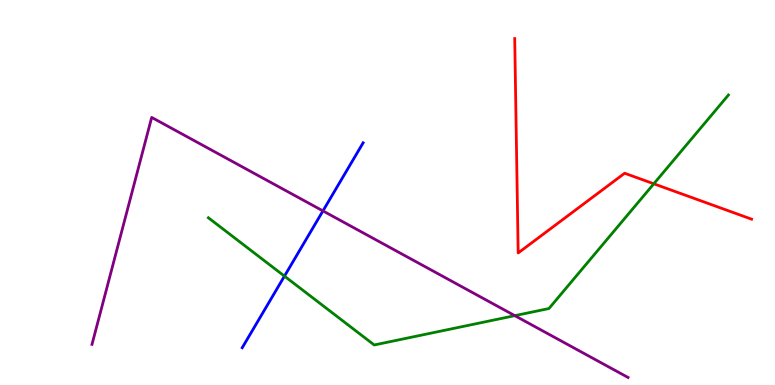[{'lines': ['blue', 'red'], 'intersections': []}, {'lines': ['green', 'red'], 'intersections': [{'x': 8.44, 'y': 5.23}]}, {'lines': ['purple', 'red'], 'intersections': []}, {'lines': ['blue', 'green'], 'intersections': [{'x': 3.67, 'y': 2.83}]}, {'lines': ['blue', 'purple'], 'intersections': [{'x': 4.17, 'y': 4.52}]}, {'lines': ['green', 'purple'], 'intersections': [{'x': 6.64, 'y': 1.8}]}]